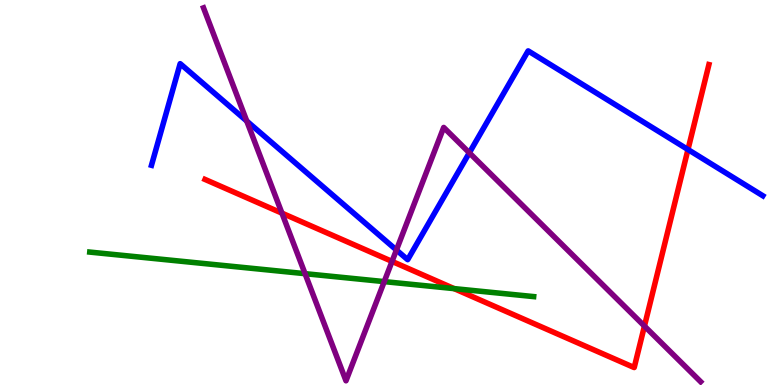[{'lines': ['blue', 'red'], 'intersections': [{'x': 8.88, 'y': 6.12}]}, {'lines': ['green', 'red'], 'intersections': [{'x': 5.86, 'y': 2.5}]}, {'lines': ['purple', 'red'], 'intersections': [{'x': 3.64, 'y': 4.46}, {'x': 5.06, 'y': 3.21}, {'x': 8.32, 'y': 1.53}]}, {'lines': ['blue', 'green'], 'intersections': []}, {'lines': ['blue', 'purple'], 'intersections': [{'x': 3.18, 'y': 6.86}, {'x': 5.12, 'y': 3.51}, {'x': 6.06, 'y': 6.03}]}, {'lines': ['green', 'purple'], 'intersections': [{'x': 3.94, 'y': 2.89}, {'x': 4.96, 'y': 2.69}]}]